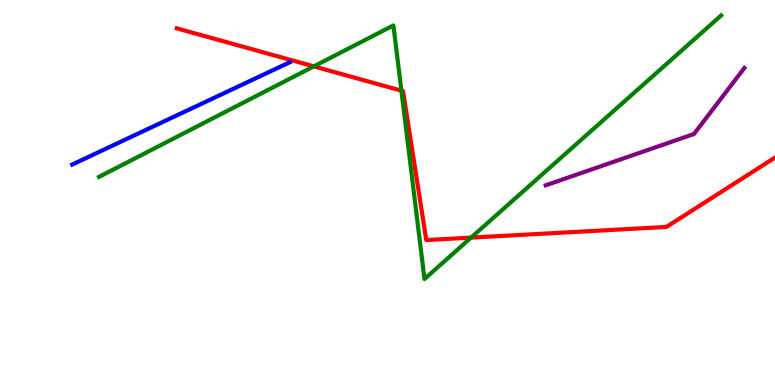[{'lines': ['blue', 'red'], 'intersections': []}, {'lines': ['green', 'red'], 'intersections': [{'x': 4.05, 'y': 8.28}, {'x': 5.18, 'y': 7.64}, {'x': 6.08, 'y': 3.83}]}, {'lines': ['purple', 'red'], 'intersections': []}, {'lines': ['blue', 'green'], 'intersections': []}, {'lines': ['blue', 'purple'], 'intersections': []}, {'lines': ['green', 'purple'], 'intersections': []}]